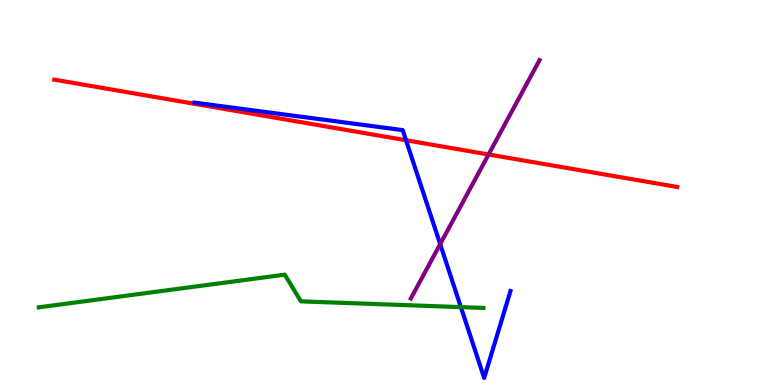[{'lines': ['blue', 'red'], 'intersections': [{'x': 5.24, 'y': 6.36}]}, {'lines': ['green', 'red'], 'intersections': []}, {'lines': ['purple', 'red'], 'intersections': [{'x': 6.3, 'y': 5.99}]}, {'lines': ['blue', 'green'], 'intersections': [{'x': 5.95, 'y': 2.02}]}, {'lines': ['blue', 'purple'], 'intersections': [{'x': 5.68, 'y': 3.66}]}, {'lines': ['green', 'purple'], 'intersections': []}]